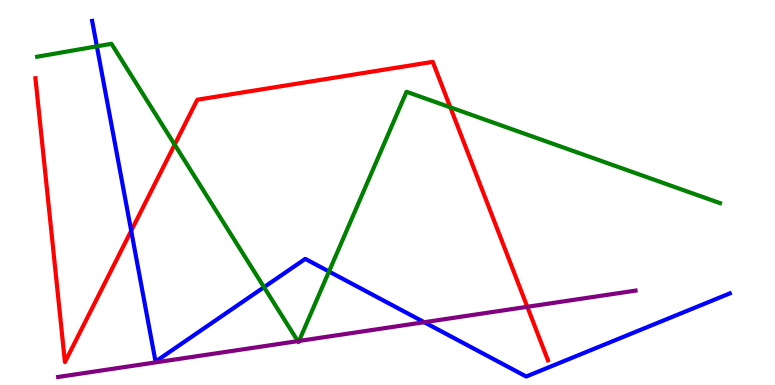[{'lines': ['blue', 'red'], 'intersections': [{'x': 1.69, 'y': 4.01}]}, {'lines': ['green', 'red'], 'intersections': [{'x': 2.25, 'y': 6.24}, {'x': 5.81, 'y': 7.21}]}, {'lines': ['purple', 'red'], 'intersections': [{'x': 6.8, 'y': 2.03}]}, {'lines': ['blue', 'green'], 'intersections': [{'x': 1.25, 'y': 8.8}, {'x': 3.41, 'y': 2.54}, {'x': 4.25, 'y': 2.95}]}, {'lines': ['blue', 'purple'], 'intersections': [{'x': 5.47, 'y': 1.63}]}, {'lines': ['green', 'purple'], 'intersections': [{'x': 3.84, 'y': 1.14}, {'x': 3.86, 'y': 1.14}]}]